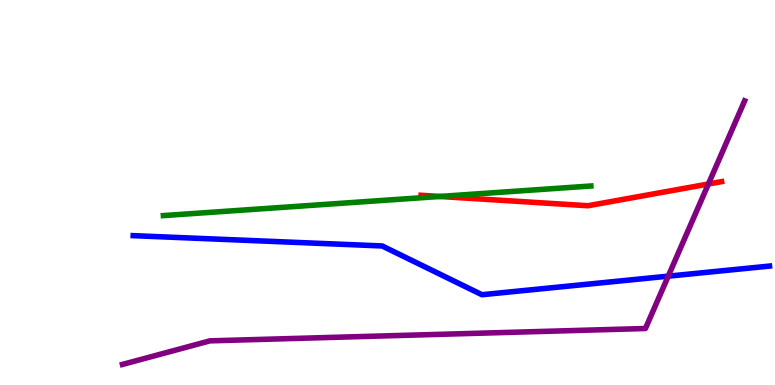[{'lines': ['blue', 'red'], 'intersections': []}, {'lines': ['green', 'red'], 'intersections': [{'x': 5.68, 'y': 4.9}]}, {'lines': ['purple', 'red'], 'intersections': [{'x': 9.14, 'y': 5.22}]}, {'lines': ['blue', 'green'], 'intersections': []}, {'lines': ['blue', 'purple'], 'intersections': [{'x': 8.62, 'y': 2.83}]}, {'lines': ['green', 'purple'], 'intersections': []}]